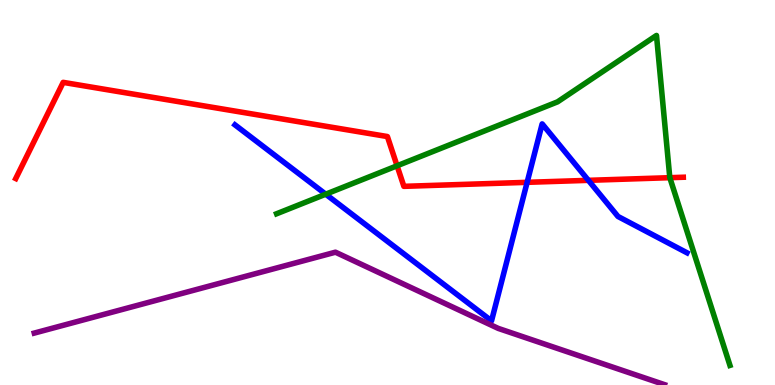[{'lines': ['blue', 'red'], 'intersections': [{'x': 6.8, 'y': 5.26}, {'x': 7.59, 'y': 5.32}]}, {'lines': ['green', 'red'], 'intersections': [{'x': 5.12, 'y': 5.69}, {'x': 8.64, 'y': 5.38}]}, {'lines': ['purple', 'red'], 'intersections': []}, {'lines': ['blue', 'green'], 'intersections': [{'x': 4.2, 'y': 4.96}]}, {'lines': ['blue', 'purple'], 'intersections': []}, {'lines': ['green', 'purple'], 'intersections': []}]